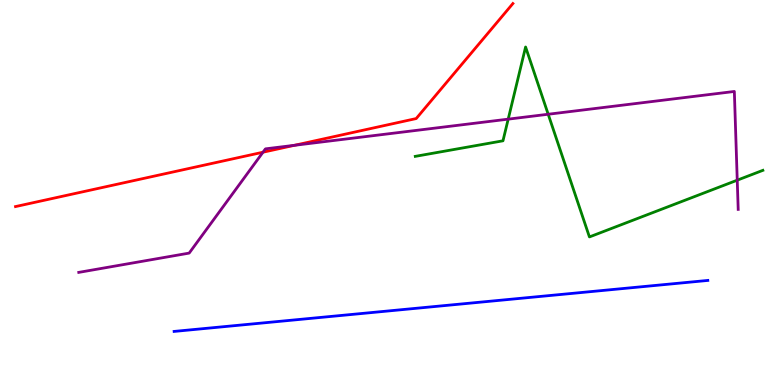[{'lines': ['blue', 'red'], 'intersections': []}, {'lines': ['green', 'red'], 'intersections': []}, {'lines': ['purple', 'red'], 'intersections': [{'x': 3.39, 'y': 6.05}, {'x': 3.8, 'y': 6.23}]}, {'lines': ['blue', 'green'], 'intersections': []}, {'lines': ['blue', 'purple'], 'intersections': []}, {'lines': ['green', 'purple'], 'intersections': [{'x': 6.56, 'y': 6.91}, {'x': 7.07, 'y': 7.03}, {'x': 9.51, 'y': 5.32}]}]